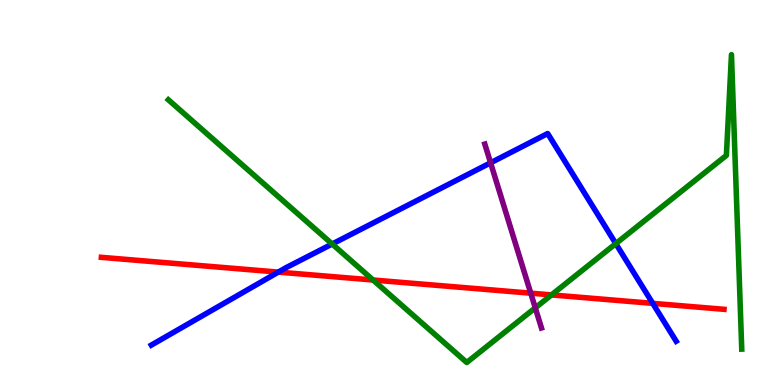[{'lines': ['blue', 'red'], 'intersections': [{'x': 3.59, 'y': 2.93}, {'x': 8.42, 'y': 2.12}]}, {'lines': ['green', 'red'], 'intersections': [{'x': 4.81, 'y': 2.73}, {'x': 7.12, 'y': 2.34}]}, {'lines': ['purple', 'red'], 'intersections': [{'x': 6.85, 'y': 2.38}]}, {'lines': ['blue', 'green'], 'intersections': [{'x': 4.29, 'y': 3.66}, {'x': 7.95, 'y': 3.67}]}, {'lines': ['blue', 'purple'], 'intersections': [{'x': 6.33, 'y': 5.77}]}, {'lines': ['green', 'purple'], 'intersections': [{'x': 6.91, 'y': 2.0}]}]